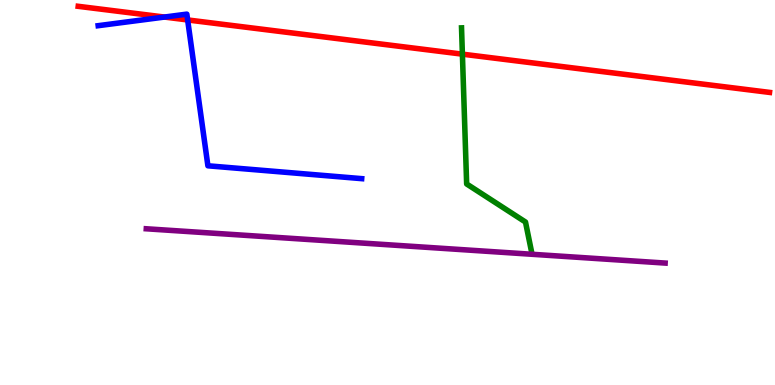[{'lines': ['blue', 'red'], 'intersections': [{'x': 2.12, 'y': 9.56}, {'x': 2.42, 'y': 9.48}]}, {'lines': ['green', 'red'], 'intersections': [{'x': 5.97, 'y': 8.59}]}, {'lines': ['purple', 'red'], 'intersections': []}, {'lines': ['blue', 'green'], 'intersections': []}, {'lines': ['blue', 'purple'], 'intersections': []}, {'lines': ['green', 'purple'], 'intersections': []}]